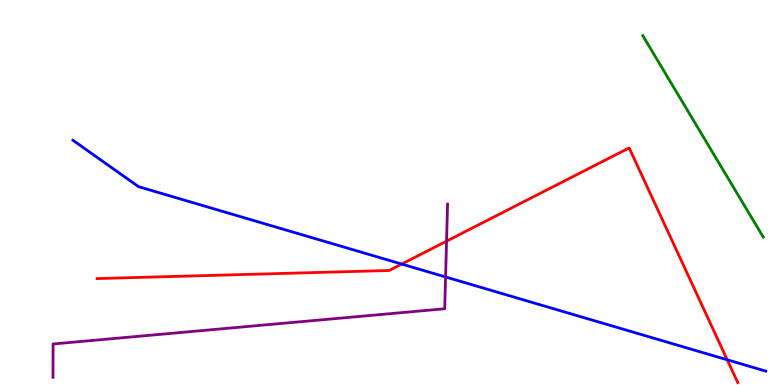[{'lines': ['blue', 'red'], 'intersections': [{'x': 5.18, 'y': 3.14}, {'x': 9.38, 'y': 0.655}]}, {'lines': ['green', 'red'], 'intersections': []}, {'lines': ['purple', 'red'], 'intersections': [{'x': 5.76, 'y': 3.74}]}, {'lines': ['blue', 'green'], 'intersections': []}, {'lines': ['blue', 'purple'], 'intersections': [{'x': 5.75, 'y': 2.81}]}, {'lines': ['green', 'purple'], 'intersections': []}]